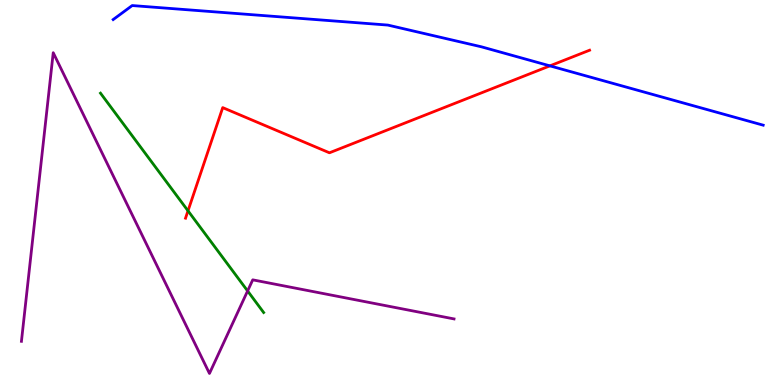[{'lines': ['blue', 'red'], 'intersections': [{'x': 7.1, 'y': 8.29}]}, {'lines': ['green', 'red'], 'intersections': [{'x': 2.43, 'y': 4.52}]}, {'lines': ['purple', 'red'], 'intersections': []}, {'lines': ['blue', 'green'], 'intersections': []}, {'lines': ['blue', 'purple'], 'intersections': []}, {'lines': ['green', 'purple'], 'intersections': [{'x': 3.19, 'y': 2.44}]}]